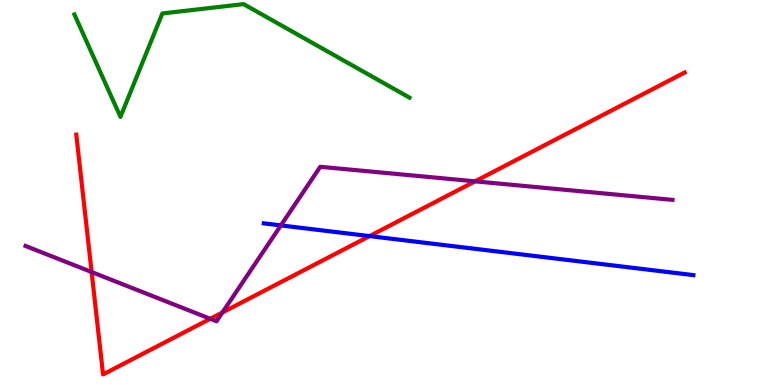[{'lines': ['blue', 'red'], 'intersections': [{'x': 4.77, 'y': 3.87}]}, {'lines': ['green', 'red'], 'intersections': []}, {'lines': ['purple', 'red'], 'intersections': [{'x': 1.18, 'y': 2.93}, {'x': 2.71, 'y': 1.72}, {'x': 2.87, 'y': 1.88}, {'x': 6.13, 'y': 5.29}]}, {'lines': ['blue', 'green'], 'intersections': []}, {'lines': ['blue', 'purple'], 'intersections': [{'x': 3.62, 'y': 4.15}]}, {'lines': ['green', 'purple'], 'intersections': []}]